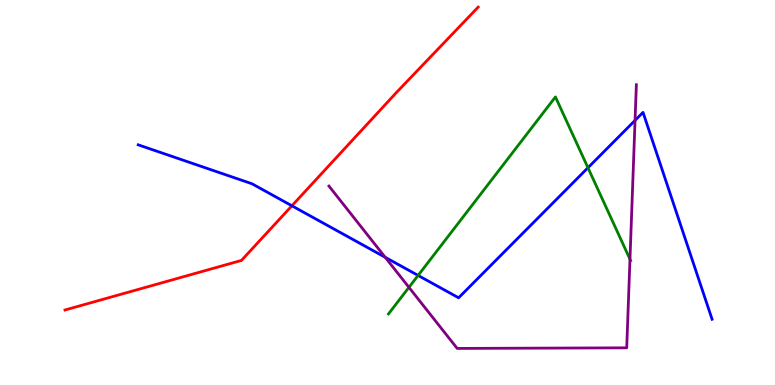[{'lines': ['blue', 'red'], 'intersections': [{'x': 3.77, 'y': 4.65}]}, {'lines': ['green', 'red'], 'intersections': []}, {'lines': ['purple', 'red'], 'intersections': []}, {'lines': ['blue', 'green'], 'intersections': [{'x': 5.39, 'y': 2.85}, {'x': 7.59, 'y': 5.64}]}, {'lines': ['blue', 'purple'], 'intersections': [{'x': 4.97, 'y': 3.32}, {'x': 8.19, 'y': 6.87}]}, {'lines': ['green', 'purple'], 'intersections': [{'x': 5.28, 'y': 2.54}, {'x': 8.13, 'y': 3.27}]}]